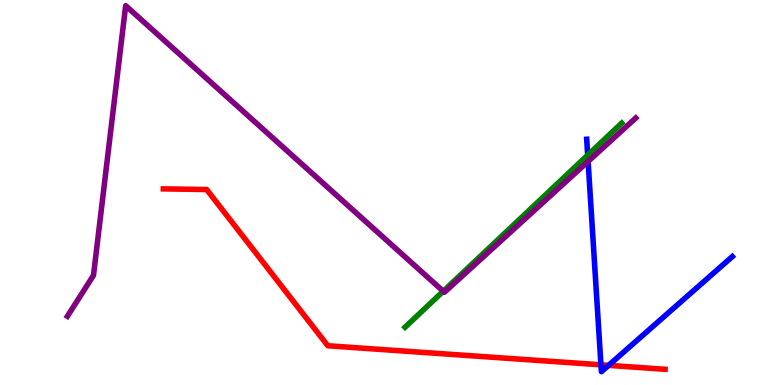[{'lines': ['blue', 'red'], 'intersections': [{'x': 7.75, 'y': 0.524}, {'x': 7.85, 'y': 0.51}]}, {'lines': ['green', 'red'], 'intersections': []}, {'lines': ['purple', 'red'], 'intersections': []}, {'lines': ['blue', 'green'], 'intersections': [{'x': 7.58, 'y': 5.97}]}, {'lines': ['blue', 'purple'], 'intersections': [{'x': 7.59, 'y': 5.81}]}, {'lines': ['green', 'purple'], 'intersections': [{'x': 5.72, 'y': 2.44}]}]